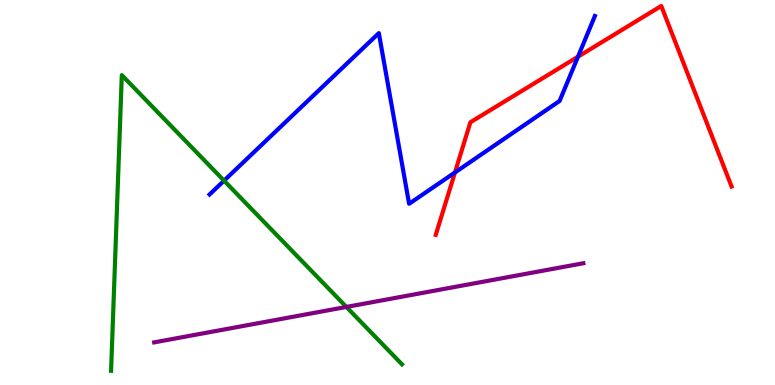[{'lines': ['blue', 'red'], 'intersections': [{'x': 5.87, 'y': 5.52}, {'x': 7.46, 'y': 8.53}]}, {'lines': ['green', 'red'], 'intersections': []}, {'lines': ['purple', 'red'], 'intersections': []}, {'lines': ['blue', 'green'], 'intersections': [{'x': 2.89, 'y': 5.31}]}, {'lines': ['blue', 'purple'], 'intersections': []}, {'lines': ['green', 'purple'], 'intersections': [{'x': 4.47, 'y': 2.03}]}]